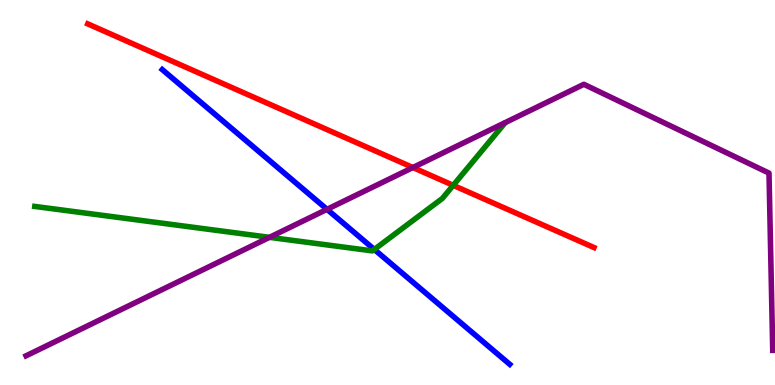[{'lines': ['blue', 'red'], 'intersections': []}, {'lines': ['green', 'red'], 'intersections': [{'x': 5.85, 'y': 5.19}]}, {'lines': ['purple', 'red'], 'intersections': [{'x': 5.33, 'y': 5.65}]}, {'lines': ['blue', 'green'], 'intersections': [{'x': 4.83, 'y': 3.52}]}, {'lines': ['blue', 'purple'], 'intersections': [{'x': 4.22, 'y': 4.56}]}, {'lines': ['green', 'purple'], 'intersections': [{'x': 3.48, 'y': 3.84}]}]